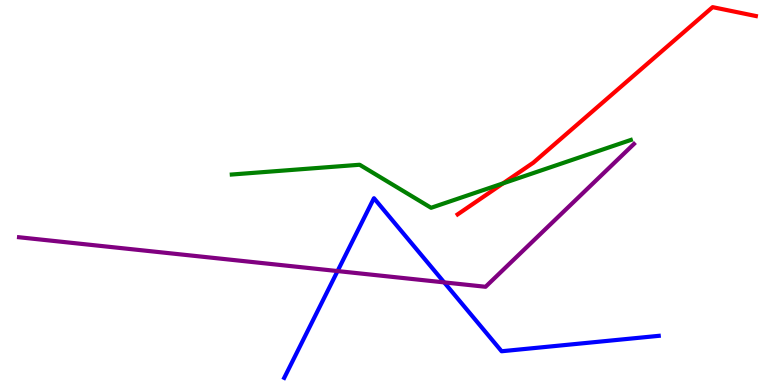[{'lines': ['blue', 'red'], 'intersections': []}, {'lines': ['green', 'red'], 'intersections': [{'x': 6.49, 'y': 5.24}]}, {'lines': ['purple', 'red'], 'intersections': []}, {'lines': ['blue', 'green'], 'intersections': []}, {'lines': ['blue', 'purple'], 'intersections': [{'x': 4.36, 'y': 2.96}, {'x': 5.73, 'y': 2.67}]}, {'lines': ['green', 'purple'], 'intersections': []}]